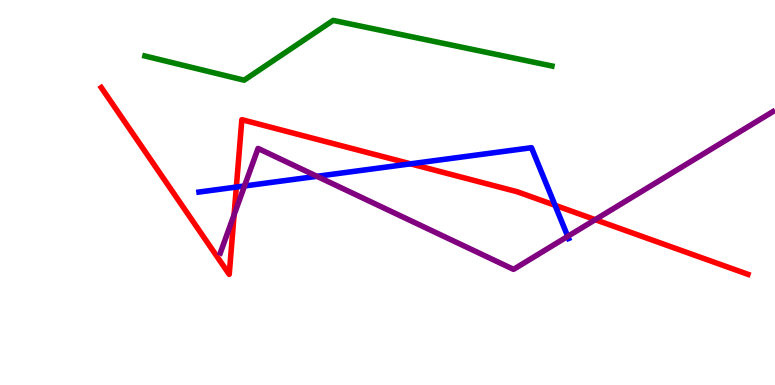[{'lines': ['blue', 'red'], 'intersections': [{'x': 3.05, 'y': 5.14}, {'x': 5.3, 'y': 5.74}, {'x': 7.16, 'y': 4.67}]}, {'lines': ['green', 'red'], 'intersections': []}, {'lines': ['purple', 'red'], 'intersections': [{'x': 3.02, 'y': 4.42}, {'x': 7.68, 'y': 4.29}]}, {'lines': ['blue', 'green'], 'intersections': []}, {'lines': ['blue', 'purple'], 'intersections': [{'x': 3.15, 'y': 5.17}, {'x': 4.09, 'y': 5.42}, {'x': 7.33, 'y': 3.86}]}, {'lines': ['green', 'purple'], 'intersections': []}]